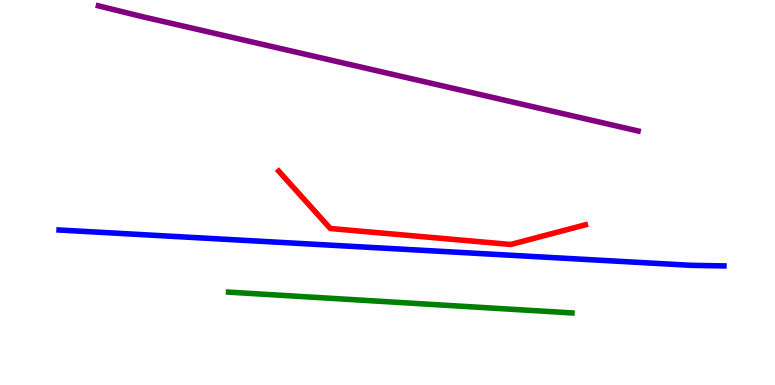[{'lines': ['blue', 'red'], 'intersections': []}, {'lines': ['green', 'red'], 'intersections': []}, {'lines': ['purple', 'red'], 'intersections': []}, {'lines': ['blue', 'green'], 'intersections': []}, {'lines': ['blue', 'purple'], 'intersections': []}, {'lines': ['green', 'purple'], 'intersections': []}]